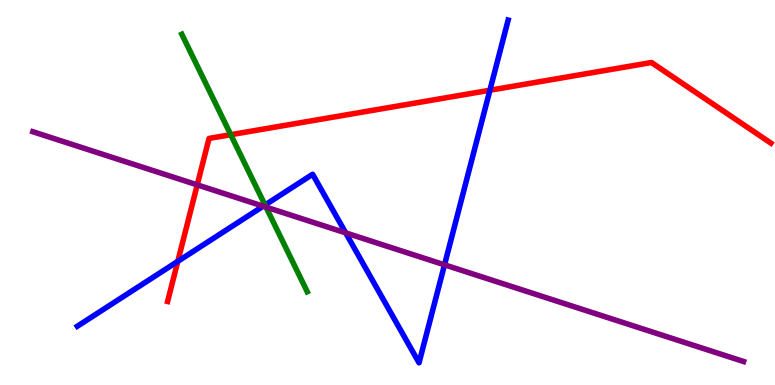[{'lines': ['blue', 'red'], 'intersections': [{'x': 2.29, 'y': 3.21}, {'x': 6.32, 'y': 7.66}]}, {'lines': ['green', 'red'], 'intersections': [{'x': 2.98, 'y': 6.5}]}, {'lines': ['purple', 'red'], 'intersections': [{'x': 2.54, 'y': 5.2}]}, {'lines': ['blue', 'green'], 'intersections': [{'x': 3.42, 'y': 4.67}]}, {'lines': ['blue', 'purple'], 'intersections': [{'x': 3.4, 'y': 4.64}, {'x': 4.46, 'y': 3.95}, {'x': 5.74, 'y': 3.12}]}, {'lines': ['green', 'purple'], 'intersections': [{'x': 3.43, 'y': 4.62}]}]